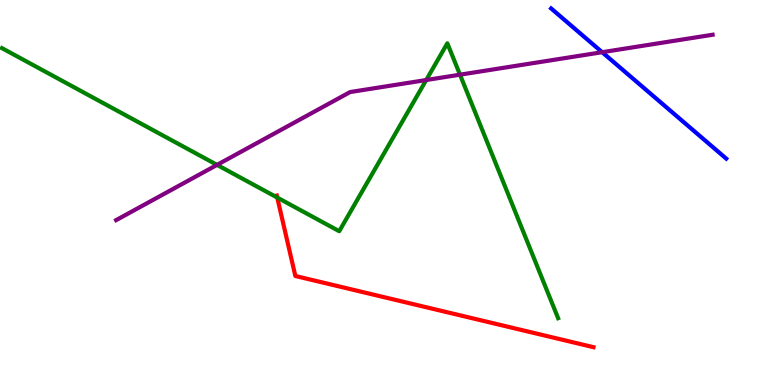[{'lines': ['blue', 'red'], 'intersections': []}, {'lines': ['green', 'red'], 'intersections': [{'x': 3.58, 'y': 4.87}]}, {'lines': ['purple', 'red'], 'intersections': []}, {'lines': ['blue', 'green'], 'intersections': []}, {'lines': ['blue', 'purple'], 'intersections': [{'x': 7.77, 'y': 8.64}]}, {'lines': ['green', 'purple'], 'intersections': [{'x': 2.8, 'y': 5.72}, {'x': 5.5, 'y': 7.92}, {'x': 5.94, 'y': 8.06}]}]